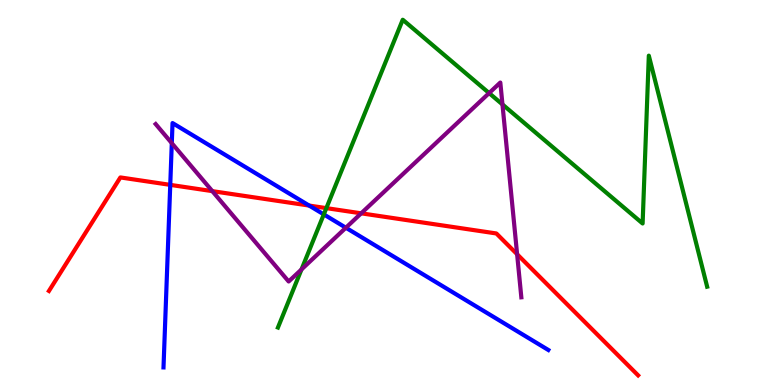[{'lines': ['blue', 'red'], 'intersections': [{'x': 2.2, 'y': 5.2}, {'x': 3.99, 'y': 4.66}]}, {'lines': ['green', 'red'], 'intersections': [{'x': 4.21, 'y': 4.59}]}, {'lines': ['purple', 'red'], 'intersections': [{'x': 2.74, 'y': 5.04}, {'x': 4.66, 'y': 4.46}, {'x': 6.67, 'y': 3.4}]}, {'lines': ['blue', 'green'], 'intersections': [{'x': 4.18, 'y': 4.43}]}, {'lines': ['blue', 'purple'], 'intersections': [{'x': 2.22, 'y': 6.28}, {'x': 4.46, 'y': 4.08}]}, {'lines': ['green', 'purple'], 'intersections': [{'x': 3.89, 'y': 3.0}, {'x': 6.31, 'y': 7.58}, {'x': 6.48, 'y': 7.29}]}]